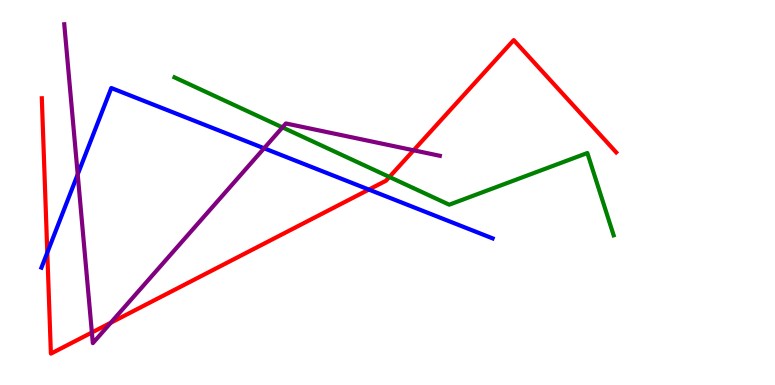[{'lines': ['blue', 'red'], 'intersections': [{'x': 0.61, 'y': 3.44}, {'x': 4.76, 'y': 5.08}]}, {'lines': ['green', 'red'], 'intersections': [{'x': 5.02, 'y': 5.4}]}, {'lines': ['purple', 'red'], 'intersections': [{'x': 1.19, 'y': 1.36}, {'x': 1.43, 'y': 1.62}, {'x': 5.34, 'y': 6.1}]}, {'lines': ['blue', 'green'], 'intersections': []}, {'lines': ['blue', 'purple'], 'intersections': [{'x': 1.0, 'y': 5.47}, {'x': 3.41, 'y': 6.15}]}, {'lines': ['green', 'purple'], 'intersections': [{'x': 3.64, 'y': 6.69}]}]